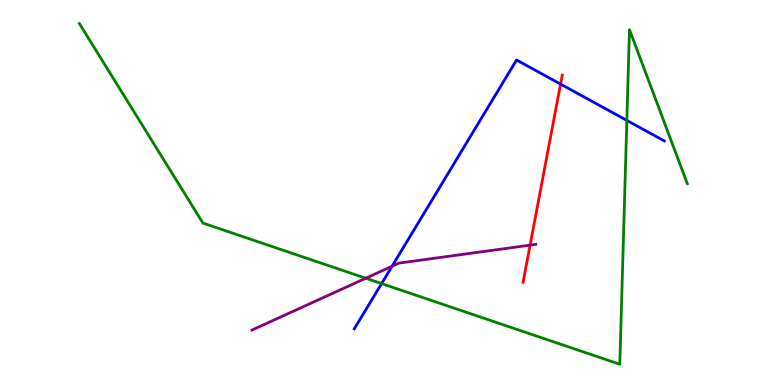[{'lines': ['blue', 'red'], 'intersections': [{'x': 7.23, 'y': 7.82}]}, {'lines': ['green', 'red'], 'intersections': []}, {'lines': ['purple', 'red'], 'intersections': [{'x': 6.84, 'y': 3.63}]}, {'lines': ['blue', 'green'], 'intersections': [{'x': 4.92, 'y': 2.63}, {'x': 8.09, 'y': 6.87}]}, {'lines': ['blue', 'purple'], 'intersections': [{'x': 5.06, 'y': 3.08}]}, {'lines': ['green', 'purple'], 'intersections': [{'x': 4.72, 'y': 2.77}]}]